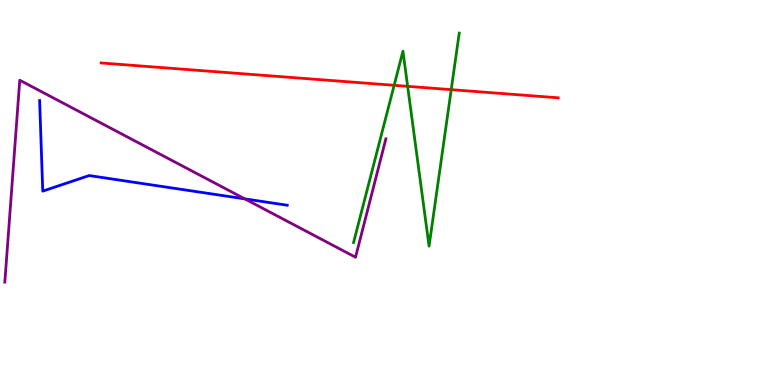[{'lines': ['blue', 'red'], 'intersections': []}, {'lines': ['green', 'red'], 'intersections': [{'x': 5.09, 'y': 7.78}, {'x': 5.26, 'y': 7.76}, {'x': 5.82, 'y': 7.67}]}, {'lines': ['purple', 'red'], 'intersections': []}, {'lines': ['blue', 'green'], 'intersections': []}, {'lines': ['blue', 'purple'], 'intersections': [{'x': 3.16, 'y': 4.83}]}, {'lines': ['green', 'purple'], 'intersections': []}]